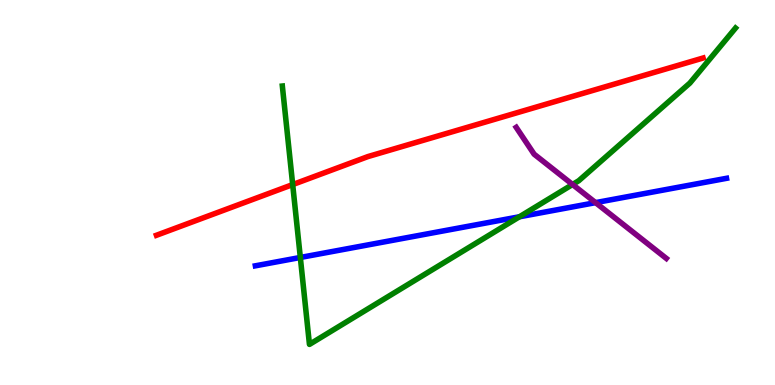[{'lines': ['blue', 'red'], 'intersections': []}, {'lines': ['green', 'red'], 'intersections': [{'x': 3.78, 'y': 5.21}]}, {'lines': ['purple', 'red'], 'intersections': []}, {'lines': ['blue', 'green'], 'intersections': [{'x': 3.88, 'y': 3.31}, {'x': 6.7, 'y': 4.37}]}, {'lines': ['blue', 'purple'], 'intersections': [{'x': 7.68, 'y': 4.74}]}, {'lines': ['green', 'purple'], 'intersections': [{'x': 7.39, 'y': 5.21}]}]